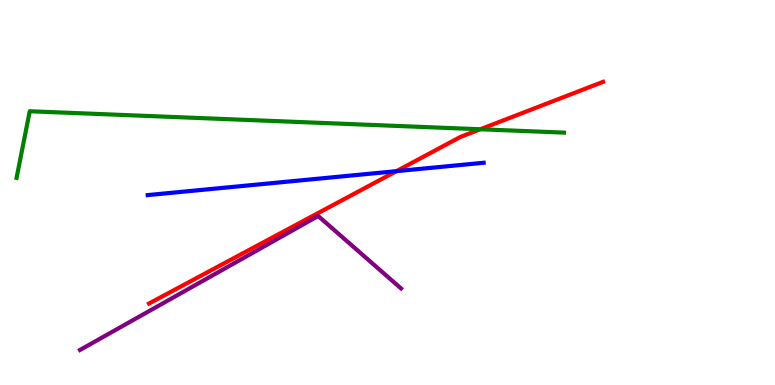[{'lines': ['blue', 'red'], 'intersections': [{'x': 5.12, 'y': 5.55}]}, {'lines': ['green', 'red'], 'intersections': [{'x': 6.2, 'y': 6.64}]}, {'lines': ['purple', 'red'], 'intersections': []}, {'lines': ['blue', 'green'], 'intersections': []}, {'lines': ['blue', 'purple'], 'intersections': []}, {'lines': ['green', 'purple'], 'intersections': []}]